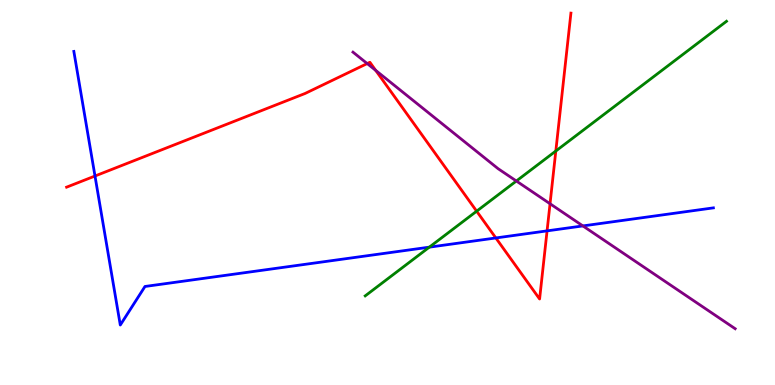[{'lines': ['blue', 'red'], 'intersections': [{'x': 1.23, 'y': 5.43}, {'x': 6.4, 'y': 3.82}, {'x': 7.06, 'y': 4.0}]}, {'lines': ['green', 'red'], 'intersections': [{'x': 6.15, 'y': 4.51}, {'x': 7.17, 'y': 6.08}]}, {'lines': ['purple', 'red'], 'intersections': [{'x': 4.74, 'y': 8.35}, {'x': 4.85, 'y': 8.17}, {'x': 7.1, 'y': 4.71}]}, {'lines': ['blue', 'green'], 'intersections': [{'x': 5.54, 'y': 3.58}]}, {'lines': ['blue', 'purple'], 'intersections': [{'x': 7.52, 'y': 4.13}]}, {'lines': ['green', 'purple'], 'intersections': [{'x': 6.66, 'y': 5.3}]}]